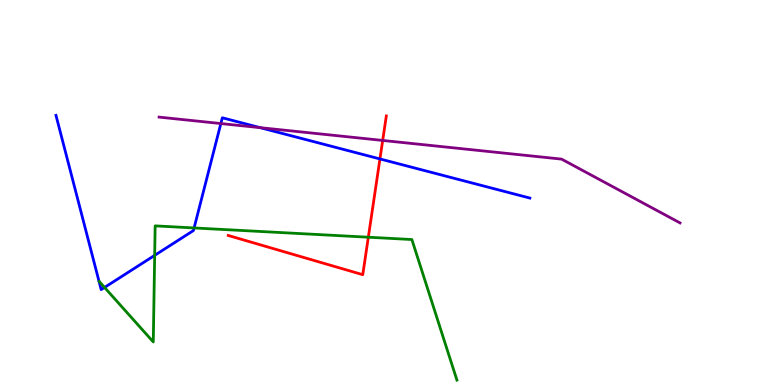[{'lines': ['blue', 'red'], 'intersections': [{'x': 4.9, 'y': 5.87}]}, {'lines': ['green', 'red'], 'intersections': [{'x': 4.75, 'y': 3.84}]}, {'lines': ['purple', 'red'], 'intersections': [{'x': 4.94, 'y': 6.35}]}, {'lines': ['blue', 'green'], 'intersections': [{'x': 1.35, 'y': 2.53}, {'x': 2.0, 'y': 3.37}, {'x': 2.5, 'y': 4.08}]}, {'lines': ['blue', 'purple'], 'intersections': [{'x': 2.85, 'y': 6.79}, {'x': 3.36, 'y': 6.68}]}, {'lines': ['green', 'purple'], 'intersections': []}]